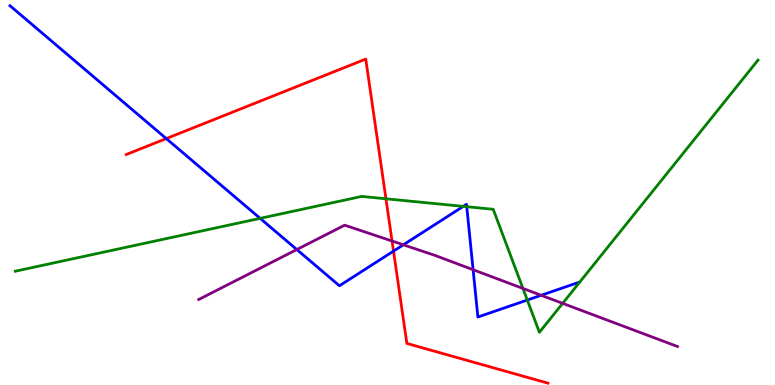[{'lines': ['blue', 'red'], 'intersections': [{'x': 2.15, 'y': 6.4}, {'x': 5.08, 'y': 3.48}]}, {'lines': ['green', 'red'], 'intersections': [{'x': 4.98, 'y': 4.84}]}, {'lines': ['purple', 'red'], 'intersections': [{'x': 5.06, 'y': 3.74}]}, {'lines': ['blue', 'green'], 'intersections': [{'x': 3.36, 'y': 4.33}, {'x': 5.98, 'y': 4.64}, {'x': 6.02, 'y': 4.63}, {'x': 6.8, 'y': 2.21}]}, {'lines': ['blue', 'purple'], 'intersections': [{'x': 3.83, 'y': 3.52}, {'x': 5.2, 'y': 3.64}, {'x': 6.1, 'y': 2.99}, {'x': 6.98, 'y': 2.33}]}, {'lines': ['green', 'purple'], 'intersections': [{'x': 6.75, 'y': 2.51}, {'x': 7.26, 'y': 2.12}]}]